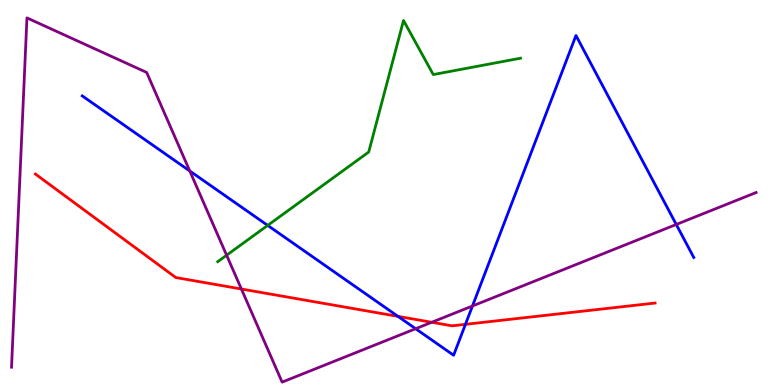[{'lines': ['blue', 'red'], 'intersections': [{'x': 5.14, 'y': 1.78}, {'x': 6.01, 'y': 1.58}]}, {'lines': ['green', 'red'], 'intersections': []}, {'lines': ['purple', 'red'], 'intersections': [{'x': 3.11, 'y': 2.49}, {'x': 5.57, 'y': 1.63}]}, {'lines': ['blue', 'green'], 'intersections': [{'x': 3.45, 'y': 4.15}]}, {'lines': ['blue', 'purple'], 'intersections': [{'x': 2.45, 'y': 5.56}, {'x': 5.36, 'y': 1.46}, {'x': 6.1, 'y': 2.05}, {'x': 8.73, 'y': 4.17}]}, {'lines': ['green', 'purple'], 'intersections': [{'x': 2.92, 'y': 3.37}]}]